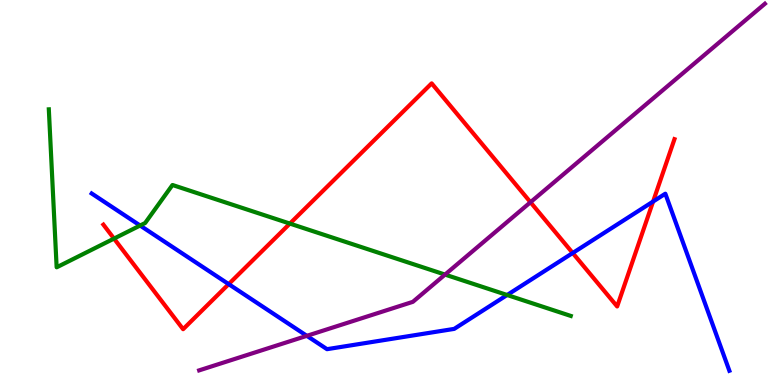[{'lines': ['blue', 'red'], 'intersections': [{'x': 2.95, 'y': 2.62}, {'x': 7.39, 'y': 3.43}, {'x': 8.43, 'y': 4.77}]}, {'lines': ['green', 'red'], 'intersections': [{'x': 1.47, 'y': 3.8}, {'x': 3.74, 'y': 4.19}]}, {'lines': ['purple', 'red'], 'intersections': [{'x': 6.85, 'y': 4.75}]}, {'lines': ['blue', 'green'], 'intersections': [{'x': 1.81, 'y': 4.14}, {'x': 6.54, 'y': 2.34}]}, {'lines': ['blue', 'purple'], 'intersections': [{'x': 3.96, 'y': 1.28}]}, {'lines': ['green', 'purple'], 'intersections': [{'x': 5.74, 'y': 2.87}]}]